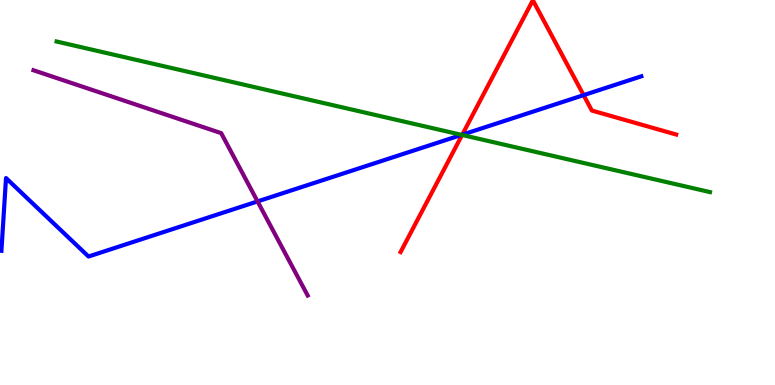[{'lines': ['blue', 'red'], 'intersections': [{'x': 5.96, 'y': 6.5}, {'x': 7.53, 'y': 7.53}]}, {'lines': ['green', 'red'], 'intersections': [{'x': 5.96, 'y': 6.49}]}, {'lines': ['purple', 'red'], 'intersections': []}, {'lines': ['blue', 'green'], 'intersections': [{'x': 5.96, 'y': 6.5}]}, {'lines': ['blue', 'purple'], 'intersections': [{'x': 3.32, 'y': 4.77}]}, {'lines': ['green', 'purple'], 'intersections': []}]